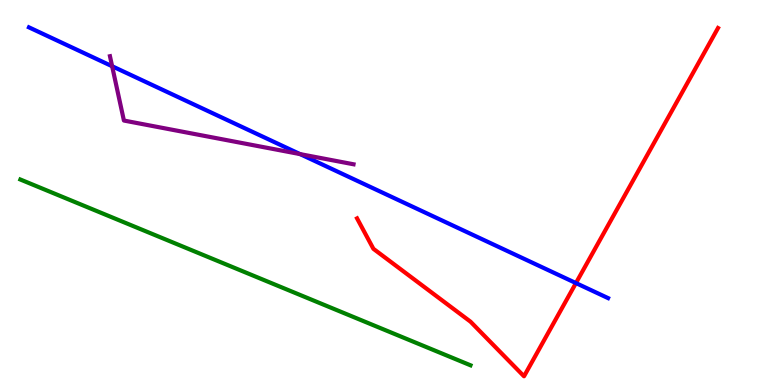[{'lines': ['blue', 'red'], 'intersections': [{'x': 7.43, 'y': 2.65}]}, {'lines': ['green', 'red'], 'intersections': []}, {'lines': ['purple', 'red'], 'intersections': []}, {'lines': ['blue', 'green'], 'intersections': []}, {'lines': ['blue', 'purple'], 'intersections': [{'x': 1.45, 'y': 8.28}, {'x': 3.87, 'y': 6.0}]}, {'lines': ['green', 'purple'], 'intersections': []}]